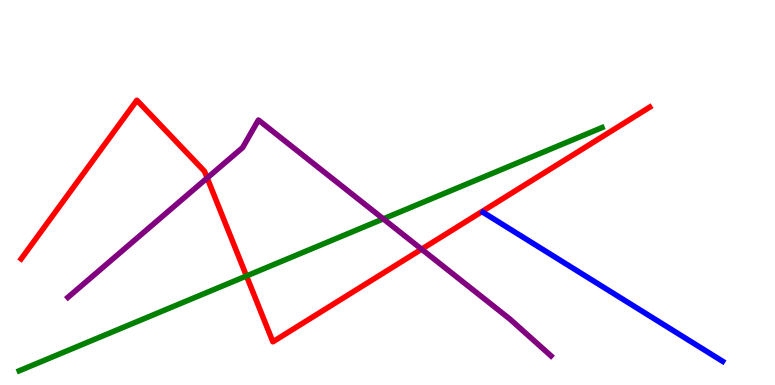[{'lines': ['blue', 'red'], 'intersections': []}, {'lines': ['green', 'red'], 'intersections': [{'x': 3.18, 'y': 2.83}]}, {'lines': ['purple', 'red'], 'intersections': [{'x': 2.67, 'y': 5.38}, {'x': 5.44, 'y': 3.53}]}, {'lines': ['blue', 'green'], 'intersections': []}, {'lines': ['blue', 'purple'], 'intersections': []}, {'lines': ['green', 'purple'], 'intersections': [{'x': 4.95, 'y': 4.32}]}]